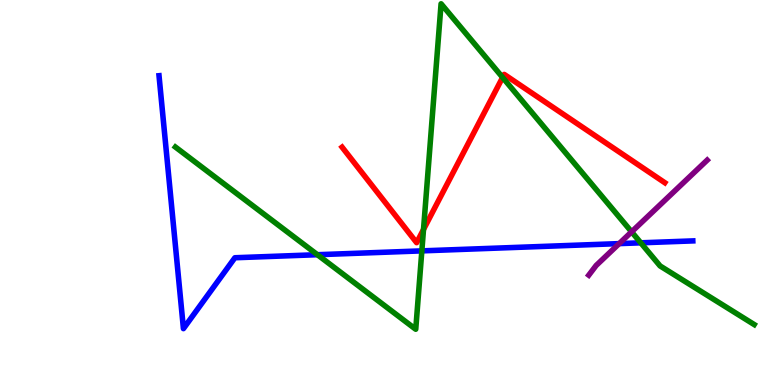[{'lines': ['blue', 'red'], 'intersections': []}, {'lines': ['green', 'red'], 'intersections': [{'x': 5.46, 'y': 4.04}, {'x': 6.49, 'y': 7.99}]}, {'lines': ['purple', 'red'], 'intersections': []}, {'lines': ['blue', 'green'], 'intersections': [{'x': 4.1, 'y': 3.38}, {'x': 5.44, 'y': 3.48}, {'x': 8.27, 'y': 3.69}]}, {'lines': ['blue', 'purple'], 'intersections': [{'x': 7.99, 'y': 3.67}]}, {'lines': ['green', 'purple'], 'intersections': [{'x': 8.15, 'y': 3.98}]}]